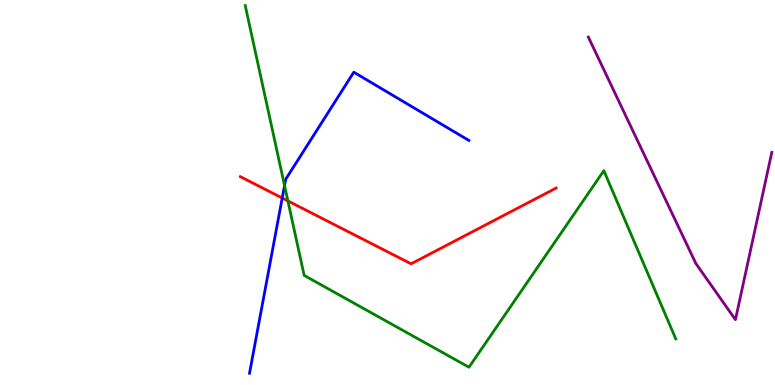[{'lines': ['blue', 'red'], 'intersections': [{'x': 3.64, 'y': 4.86}]}, {'lines': ['green', 'red'], 'intersections': [{'x': 3.71, 'y': 4.78}]}, {'lines': ['purple', 'red'], 'intersections': []}, {'lines': ['blue', 'green'], 'intersections': [{'x': 3.67, 'y': 5.18}]}, {'lines': ['blue', 'purple'], 'intersections': []}, {'lines': ['green', 'purple'], 'intersections': []}]